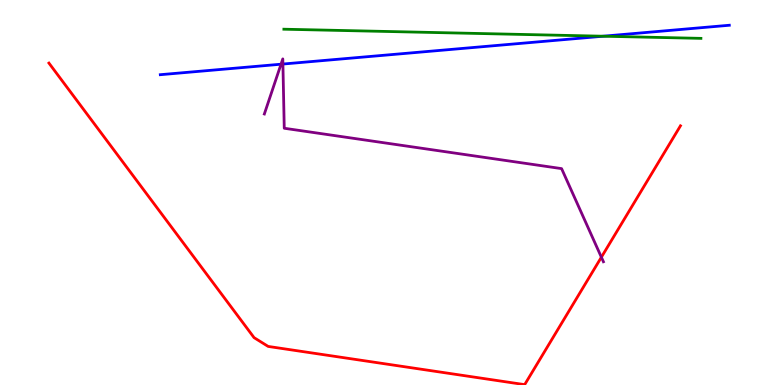[{'lines': ['blue', 'red'], 'intersections': []}, {'lines': ['green', 'red'], 'intersections': []}, {'lines': ['purple', 'red'], 'intersections': [{'x': 7.76, 'y': 3.32}]}, {'lines': ['blue', 'green'], 'intersections': [{'x': 7.78, 'y': 9.06}]}, {'lines': ['blue', 'purple'], 'intersections': [{'x': 3.63, 'y': 8.33}, {'x': 3.65, 'y': 8.34}]}, {'lines': ['green', 'purple'], 'intersections': []}]